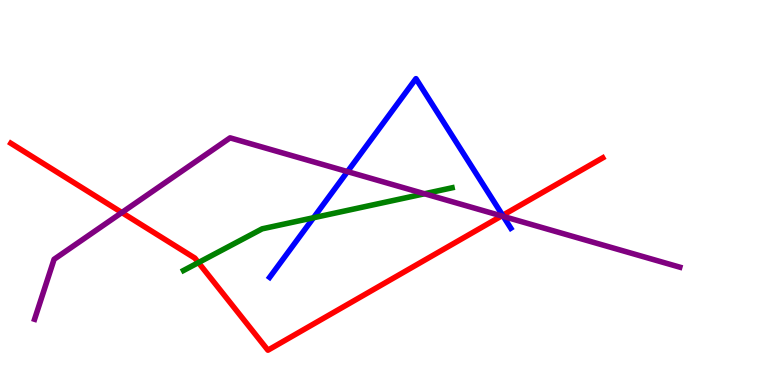[{'lines': ['blue', 'red'], 'intersections': [{'x': 6.49, 'y': 4.41}]}, {'lines': ['green', 'red'], 'intersections': [{'x': 2.56, 'y': 3.18}]}, {'lines': ['purple', 'red'], 'intersections': [{'x': 1.57, 'y': 4.48}, {'x': 6.47, 'y': 4.39}]}, {'lines': ['blue', 'green'], 'intersections': [{'x': 4.05, 'y': 4.34}]}, {'lines': ['blue', 'purple'], 'intersections': [{'x': 4.48, 'y': 5.54}, {'x': 6.49, 'y': 4.38}]}, {'lines': ['green', 'purple'], 'intersections': [{'x': 5.48, 'y': 4.97}]}]